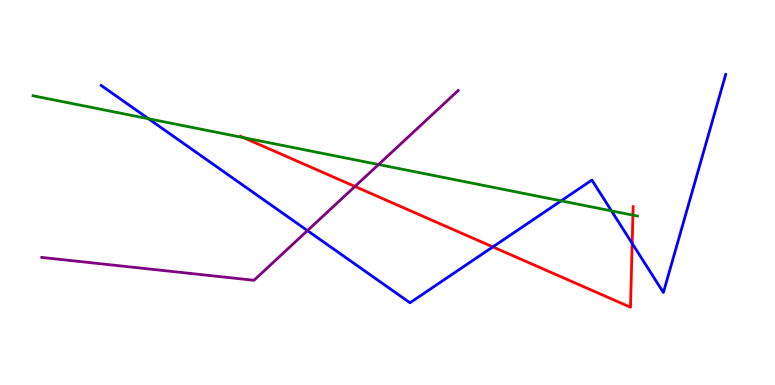[{'lines': ['blue', 'red'], 'intersections': [{'x': 6.36, 'y': 3.59}, {'x': 8.16, 'y': 3.68}]}, {'lines': ['green', 'red'], 'intersections': [{'x': 3.14, 'y': 6.42}, {'x': 8.17, 'y': 4.41}]}, {'lines': ['purple', 'red'], 'intersections': [{'x': 4.58, 'y': 5.16}]}, {'lines': ['blue', 'green'], 'intersections': [{'x': 1.92, 'y': 6.92}, {'x': 7.24, 'y': 4.78}, {'x': 7.89, 'y': 4.52}]}, {'lines': ['blue', 'purple'], 'intersections': [{'x': 3.97, 'y': 4.01}]}, {'lines': ['green', 'purple'], 'intersections': [{'x': 4.88, 'y': 5.73}]}]